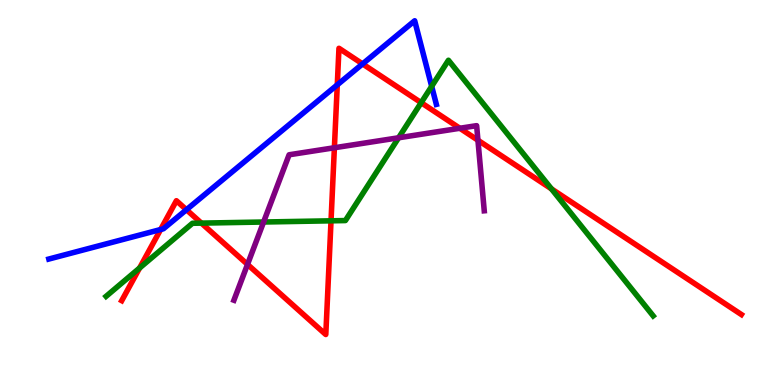[{'lines': ['blue', 'red'], 'intersections': [{'x': 2.07, 'y': 4.04}, {'x': 2.41, 'y': 4.55}, {'x': 4.35, 'y': 7.8}, {'x': 4.68, 'y': 8.34}]}, {'lines': ['green', 'red'], 'intersections': [{'x': 1.8, 'y': 3.04}, {'x': 2.6, 'y': 4.2}, {'x': 4.27, 'y': 4.26}, {'x': 5.43, 'y': 7.33}, {'x': 7.12, 'y': 5.09}]}, {'lines': ['purple', 'red'], 'intersections': [{'x': 3.19, 'y': 3.13}, {'x': 4.31, 'y': 6.16}, {'x': 5.93, 'y': 6.67}, {'x': 6.17, 'y': 6.36}]}, {'lines': ['blue', 'green'], 'intersections': [{'x': 5.57, 'y': 7.76}]}, {'lines': ['blue', 'purple'], 'intersections': []}, {'lines': ['green', 'purple'], 'intersections': [{'x': 3.4, 'y': 4.23}, {'x': 5.14, 'y': 6.42}]}]